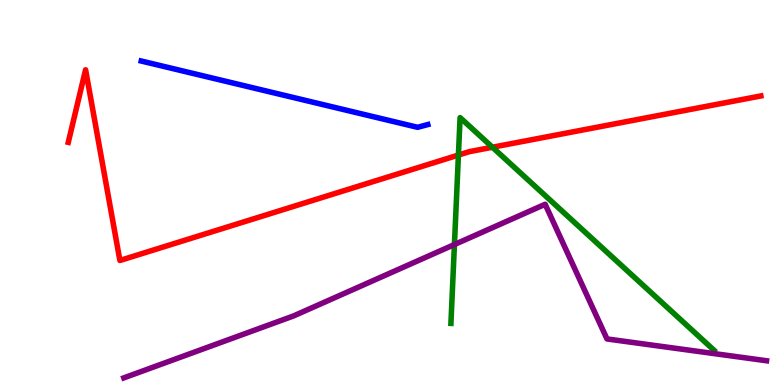[{'lines': ['blue', 'red'], 'intersections': []}, {'lines': ['green', 'red'], 'intersections': [{'x': 5.92, 'y': 5.97}, {'x': 6.35, 'y': 6.18}]}, {'lines': ['purple', 'red'], 'intersections': []}, {'lines': ['blue', 'green'], 'intersections': []}, {'lines': ['blue', 'purple'], 'intersections': []}, {'lines': ['green', 'purple'], 'intersections': [{'x': 5.86, 'y': 3.65}]}]